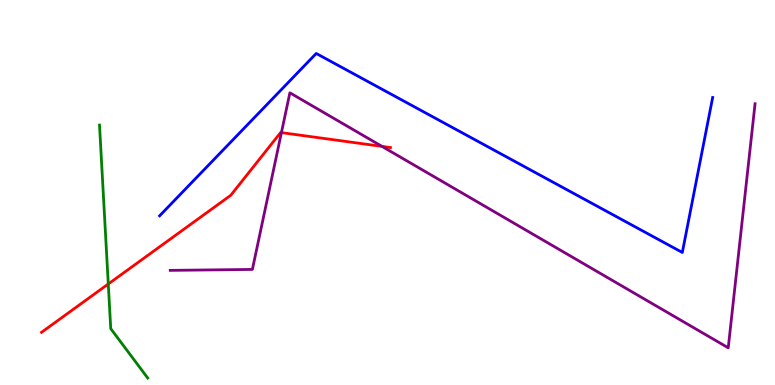[{'lines': ['blue', 'red'], 'intersections': []}, {'lines': ['green', 'red'], 'intersections': [{'x': 1.4, 'y': 2.62}]}, {'lines': ['purple', 'red'], 'intersections': [{'x': 3.63, 'y': 6.56}, {'x': 4.93, 'y': 6.2}]}, {'lines': ['blue', 'green'], 'intersections': []}, {'lines': ['blue', 'purple'], 'intersections': []}, {'lines': ['green', 'purple'], 'intersections': []}]